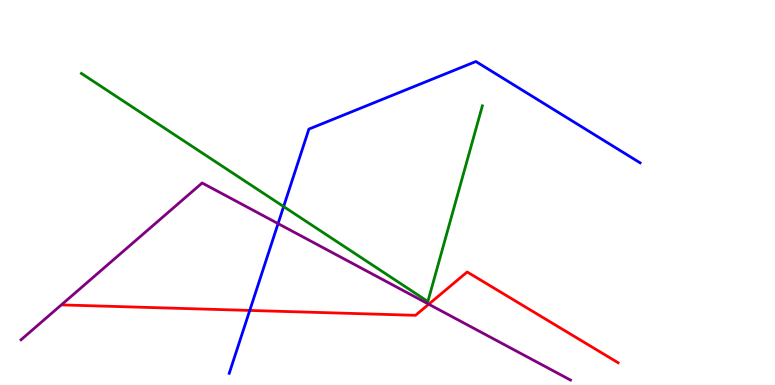[{'lines': ['blue', 'red'], 'intersections': [{'x': 3.22, 'y': 1.94}]}, {'lines': ['green', 'red'], 'intersections': []}, {'lines': ['purple', 'red'], 'intersections': [{'x': 5.53, 'y': 2.1}]}, {'lines': ['blue', 'green'], 'intersections': [{'x': 3.66, 'y': 4.63}]}, {'lines': ['blue', 'purple'], 'intersections': [{'x': 3.59, 'y': 4.19}]}, {'lines': ['green', 'purple'], 'intersections': []}]